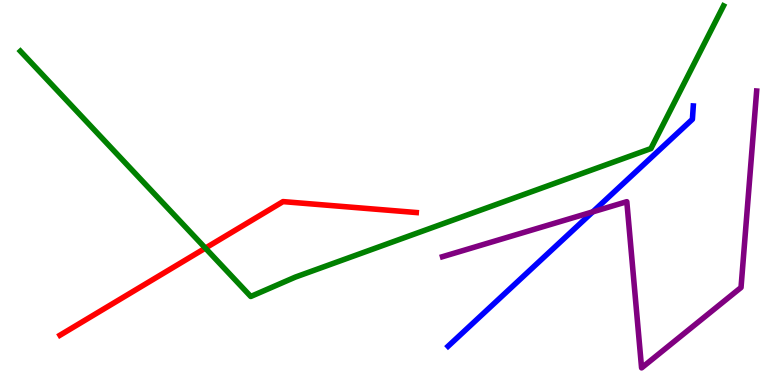[{'lines': ['blue', 'red'], 'intersections': []}, {'lines': ['green', 'red'], 'intersections': [{'x': 2.65, 'y': 3.56}]}, {'lines': ['purple', 'red'], 'intersections': []}, {'lines': ['blue', 'green'], 'intersections': []}, {'lines': ['blue', 'purple'], 'intersections': [{'x': 7.65, 'y': 4.5}]}, {'lines': ['green', 'purple'], 'intersections': []}]